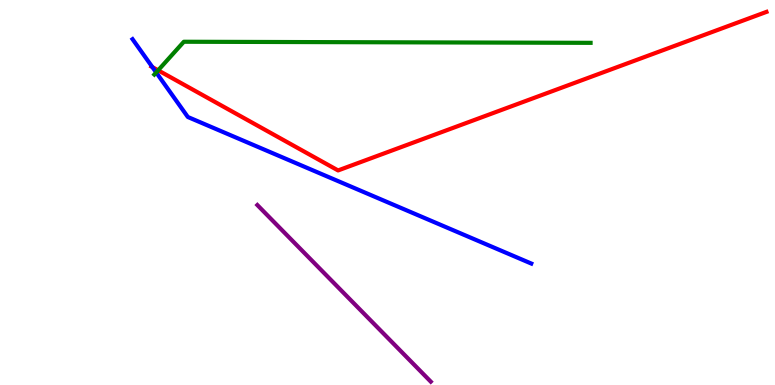[{'lines': ['blue', 'red'], 'intersections': [{'x': 1.97, 'y': 8.26}]}, {'lines': ['green', 'red'], 'intersections': [{'x': 2.04, 'y': 8.17}]}, {'lines': ['purple', 'red'], 'intersections': []}, {'lines': ['blue', 'green'], 'intersections': [{'x': 2.02, 'y': 8.12}]}, {'lines': ['blue', 'purple'], 'intersections': []}, {'lines': ['green', 'purple'], 'intersections': []}]